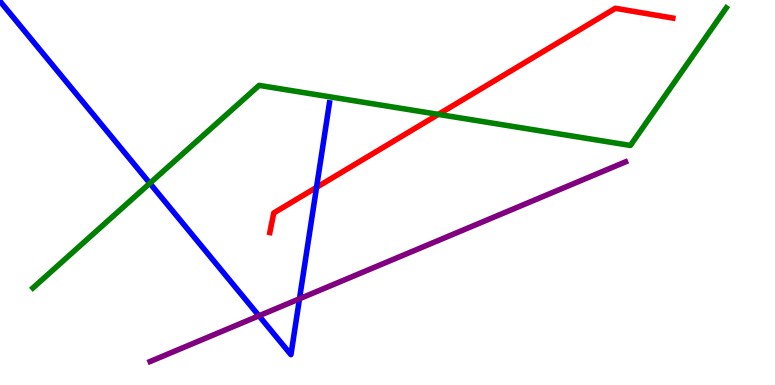[{'lines': ['blue', 'red'], 'intersections': [{'x': 4.08, 'y': 5.13}]}, {'lines': ['green', 'red'], 'intersections': [{'x': 5.66, 'y': 7.03}]}, {'lines': ['purple', 'red'], 'intersections': []}, {'lines': ['blue', 'green'], 'intersections': [{'x': 1.93, 'y': 5.24}]}, {'lines': ['blue', 'purple'], 'intersections': [{'x': 3.34, 'y': 1.8}, {'x': 3.86, 'y': 2.24}]}, {'lines': ['green', 'purple'], 'intersections': []}]